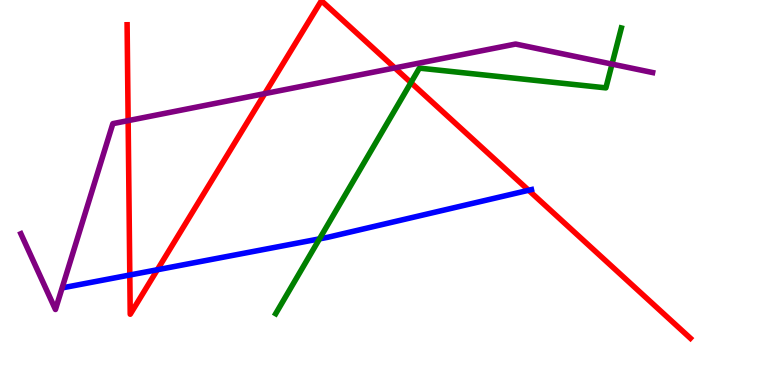[{'lines': ['blue', 'red'], 'intersections': [{'x': 1.67, 'y': 2.86}, {'x': 2.03, 'y': 2.99}, {'x': 6.82, 'y': 5.06}]}, {'lines': ['green', 'red'], 'intersections': [{'x': 5.3, 'y': 7.85}]}, {'lines': ['purple', 'red'], 'intersections': [{'x': 1.65, 'y': 6.87}, {'x': 3.42, 'y': 7.57}, {'x': 5.09, 'y': 8.24}]}, {'lines': ['blue', 'green'], 'intersections': [{'x': 4.12, 'y': 3.8}]}, {'lines': ['blue', 'purple'], 'intersections': []}, {'lines': ['green', 'purple'], 'intersections': [{'x': 7.9, 'y': 8.34}]}]